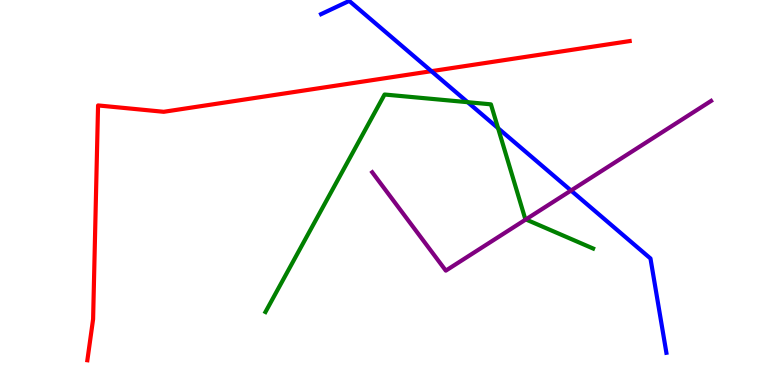[{'lines': ['blue', 'red'], 'intersections': [{'x': 5.57, 'y': 8.15}]}, {'lines': ['green', 'red'], 'intersections': []}, {'lines': ['purple', 'red'], 'intersections': []}, {'lines': ['blue', 'green'], 'intersections': [{'x': 6.03, 'y': 7.35}, {'x': 6.43, 'y': 6.67}]}, {'lines': ['blue', 'purple'], 'intersections': [{'x': 7.37, 'y': 5.05}]}, {'lines': ['green', 'purple'], 'intersections': [{'x': 6.79, 'y': 4.3}]}]